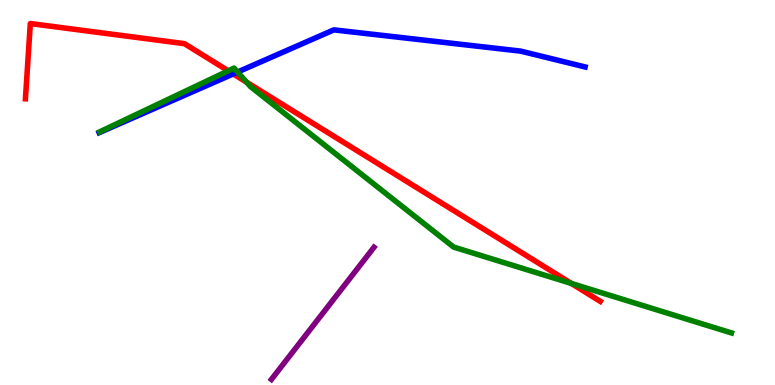[{'lines': ['blue', 'red'], 'intersections': [{'x': 3.01, 'y': 8.08}]}, {'lines': ['green', 'red'], 'intersections': [{'x': 2.95, 'y': 8.16}, {'x': 3.18, 'y': 7.86}, {'x': 7.37, 'y': 2.64}]}, {'lines': ['purple', 'red'], 'intersections': []}, {'lines': ['blue', 'green'], 'intersections': [{'x': 3.07, 'y': 8.13}]}, {'lines': ['blue', 'purple'], 'intersections': []}, {'lines': ['green', 'purple'], 'intersections': []}]